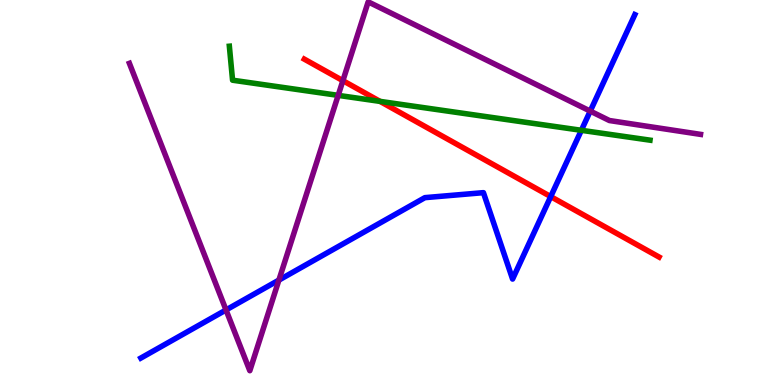[{'lines': ['blue', 'red'], 'intersections': [{'x': 7.11, 'y': 4.89}]}, {'lines': ['green', 'red'], 'intersections': [{'x': 4.9, 'y': 7.37}]}, {'lines': ['purple', 'red'], 'intersections': [{'x': 4.42, 'y': 7.9}]}, {'lines': ['blue', 'green'], 'intersections': [{'x': 7.5, 'y': 6.62}]}, {'lines': ['blue', 'purple'], 'intersections': [{'x': 2.92, 'y': 1.95}, {'x': 3.6, 'y': 2.72}, {'x': 7.62, 'y': 7.11}]}, {'lines': ['green', 'purple'], 'intersections': [{'x': 4.36, 'y': 7.52}]}]